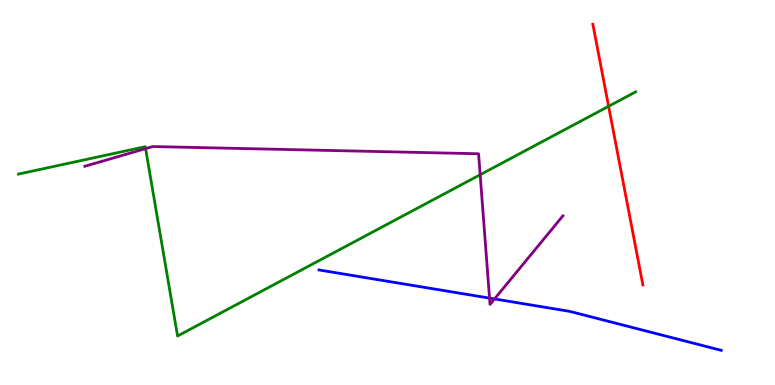[{'lines': ['blue', 'red'], 'intersections': []}, {'lines': ['green', 'red'], 'intersections': [{'x': 7.85, 'y': 7.24}]}, {'lines': ['purple', 'red'], 'intersections': []}, {'lines': ['blue', 'green'], 'intersections': []}, {'lines': ['blue', 'purple'], 'intersections': [{'x': 6.32, 'y': 2.26}, {'x': 6.38, 'y': 2.24}]}, {'lines': ['green', 'purple'], 'intersections': [{'x': 1.88, 'y': 6.14}, {'x': 6.2, 'y': 5.46}]}]